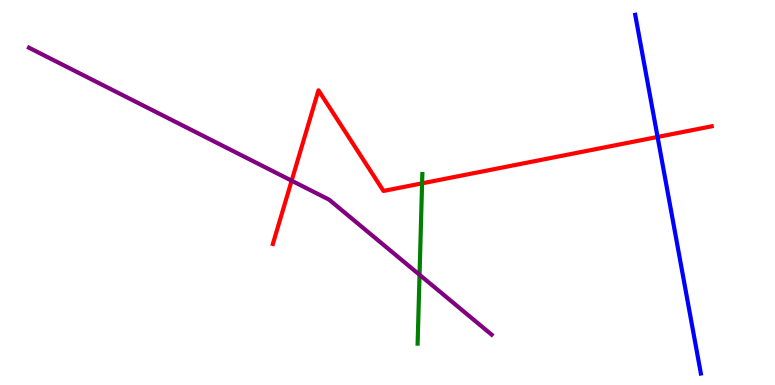[{'lines': ['blue', 'red'], 'intersections': [{'x': 8.48, 'y': 6.44}]}, {'lines': ['green', 'red'], 'intersections': [{'x': 5.45, 'y': 5.24}]}, {'lines': ['purple', 'red'], 'intersections': [{'x': 3.76, 'y': 5.31}]}, {'lines': ['blue', 'green'], 'intersections': []}, {'lines': ['blue', 'purple'], 'intersections': []}, {'lines': ['green', 'purple'], 'intersections': [{'x': 5.41, 'y': 2.86}]}]